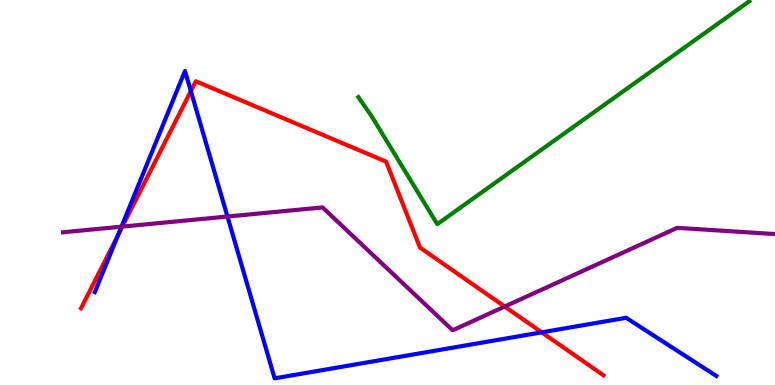[{'lines': ['blue', 'red'], 'intersections': [{'x': 1.52, 'y': 3.9}, {'x': 2.46, 'y': 7.63}, {'x': 6.99, 'y': 1.37}]}, {'lines': ['green', 'red'], 'intersections': []}, {'lines': ['purple', 'red'], 'intersections': [{'x': 1.58, 'y': 4.11}, {'x': 6.51, 'y': 2.04}]}, {'lines': ['blue', 'green'], 'intersections': []}, {'lines': ['blue', 'purple'], 'intersections': [{'x': 1.57, 'y': 4.11}, {'x': 2.93, 'y': 4.38}]}, {'lines': ['green', 'purple'], 'intersections': []}]